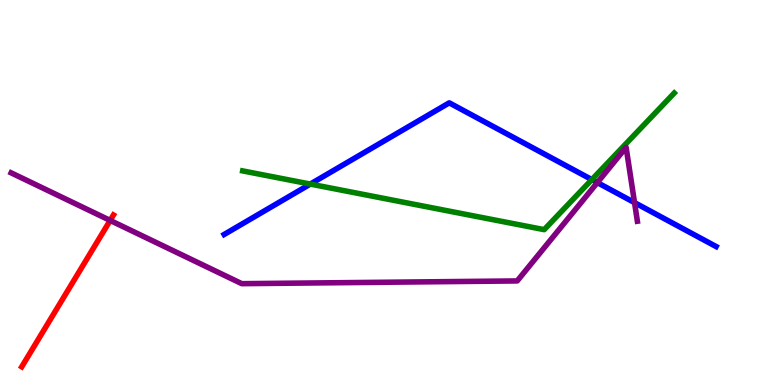[{'lines': ['blue', 'red'], 'intersections': []}, {'lines': ['green', 'red'], 'intersections': []}, {'lines': ['purple', 'red'], 'intersections': [{'x': 1.42, 'y': 4.27}]}, {'lines': ['blue', 'green'], 'intersections': [{'x': 4.0, 'y': 5.22}, {'x': 7.64, 'y': 5.33}]}, {'lines': ['blue', 'purple'], 'intersections': [{'x': 7.71, 'y': 5.26}, {'x': 8.19, 'y': 4.74}]}, {'lines': ['green', 'purple'], 'intersections': []}]